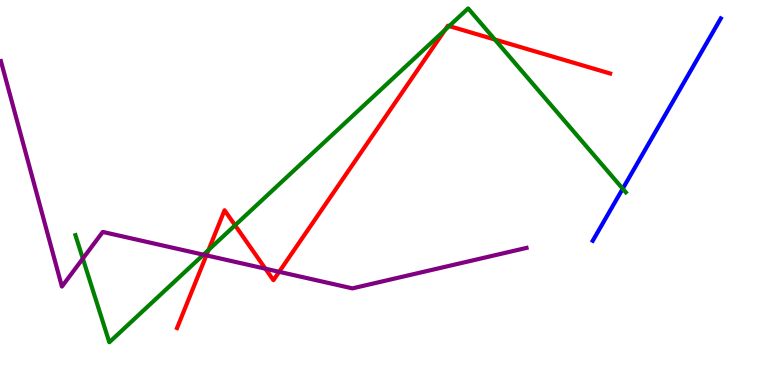[{'lines': ['blue', 'red'], 'intersections': []}, {'lines': ['green', 'red'], 'intersections': [{'x': 2.69, 'y': 3.51}, {'x': 3.03, 'y': 4.15}, {'x': 5.74, 'y': 9.22}, {'x': 5.8, 'y': 9.32}, {'x': 6.38, 'y': 8.97}]}, {'lines': ['purple', 'red'], 'intersections': [{'x': 2.66, 'y': 3.37}, {'x': 3.42, 'y': 3.02}, {'x': 3.6, 'y': 2.94}]}, {'lines': ['blue', 'green'], 'intersections': [{'x': 8.04, 'y': 5.1}]}, {'lines': ['blue', 'purple'], 'intersections': []}, {'lines': ['green', 'purple'], 'intersections': [{'x': 1.07, 'y': 3.28}, {'x': 2.63, 'y': 3.38}]}]